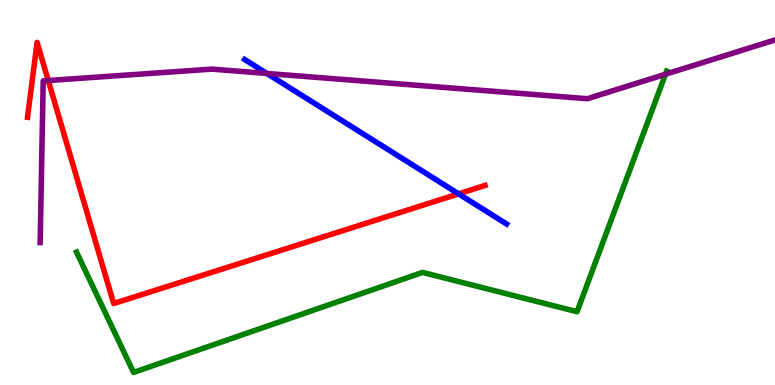[{'lines': ['blue', 'red'], 'intersections': [{'x': 5.92, 'y': 4.97}]}, {'lines': ['green', 'red'], 'intersections': []}, {'lines': ['purple', 'red'], 'intersections': [{'x': 0.623, 'y': 7.91}]}, {'lines': ['blue', 'green'], 'intersections': []}, {'lines': ['blue', 'purple'], 'intersections': [{'x': 3.44, 'y': 8.09}]}, {'lines': ['green', 'purple'], 'intersections': [{'x': 8.59, 'y': 8.07}]}]